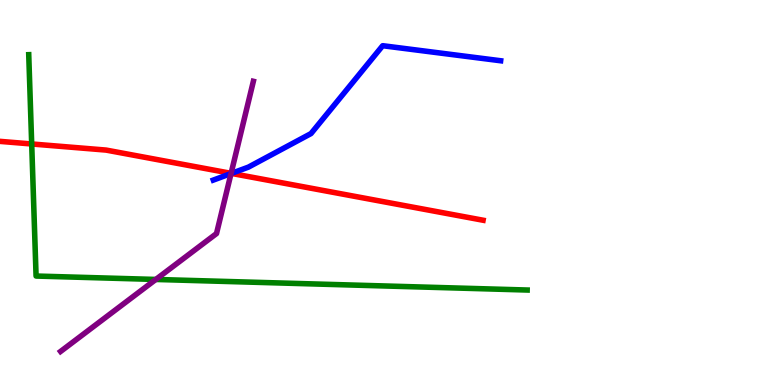[{'lines': ['blue', 'red'], 'intersections': [{'x': 2.99, 'y': 5.5}]}, {'lines': ['green', 'red'], 'intersections': [{'x': 0.409, 'y': 6.26}]}, {'lines': ['purple', 'red'], 'intersections': [{'x': 2.98, 'y': 5.5}]}, {'lines': ['blue', 'green'], 'intersections': []}, {'lines': ['blue', 'purple'], 'intersections': [{'x': 2.98, 'y': 5.49}]}, {'lines': ['green', 'purple'], 'intersections': [{'x': 2.01, 'y': 2.74}]}]